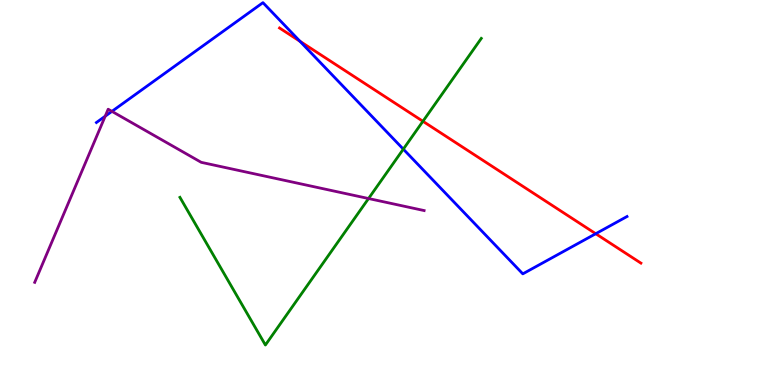[{'lines': ['blue', 'red'], 'intersections': [{'x': 3.87, 'y': 8.93}, {'x': 7.69, 'y': 3.93}]}, {'lines': ['green', 'red'], 'intersections': [{'x': 5.46, 'y': 6.85}]}, {'lines': ['purple', 'red'], 'intersections': []}, {'lines': ['blue', 'green'], 'intersections': [{'x': 5.2, 'y': 6.13}]}, {'lines': ['blue', 'purple'], 'intersections': [{'x': 1.36, 'y': 6.98}, {'x': 1.44, 'y': 7.11}]}, {'lines': ['green', 'purple'], 'intersections': [{'x': 4.76, 'y': 4.84}]}]